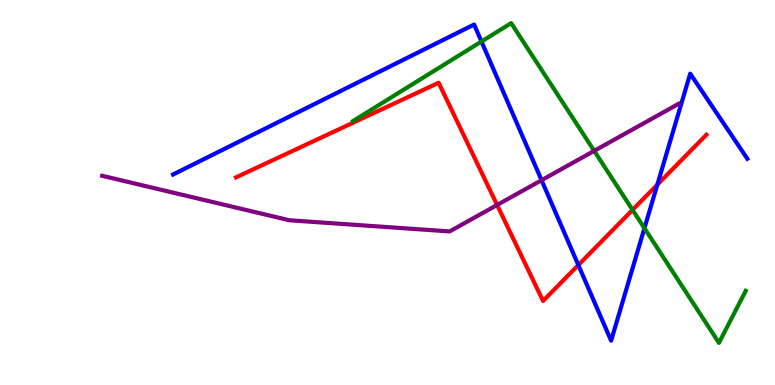[{'lines': ['blue', 'red'], 'intersections': [{'x': 7.46, 'y': 3.12}, {'x': 8.48, 'y': 5.2}]}, {'lines': ['green', 'red'], 'intersections': [{'x': 8.16, 'y': 4.55}]}, {'lines': ['purple', 'red'], 'intersections': [{'x': 6.41, 'y': 4.68}]}, {'lines': ['blue', 'green'], 'intersections': [{'x': 6.21, 'y': 8.92}, {'x': 8.32, 'y': 4.07}]}, {'lines': ['blue', 'purple'], 'intersections': [{'x': 6.99, 'y': 5.32}]}, {'lines': ['green', 'purple'], 'intersections': [{'x': 7.67, 'y': 6.08}]}]